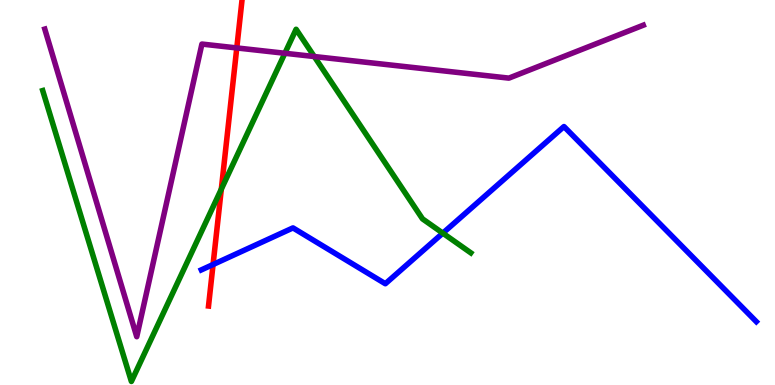[{'lines': ['blue', 'red'], 'intersections': [{'x': 2.75, 'y': 3.13}]}, {'lines': ['green', 'red'], 'intersections': [{'x': 2.86, 'y': 5.09}]}, {'lines': ['purple', 'red'], 'intersections': [{'x': 3.06, 'y': 8.75}]}, {'lines': ['blue', 'green'], 'intersections': [{'x': 5.71, 'y': 3.94}]}, {'lines': ['blue', 'purple'], 'intersections': []}, {'lines': ['green', 'purple'], 'intersections': [{'x': 3.68, 'y': 8.62}, {'x': 4.06, 'y': 8.53}]}]